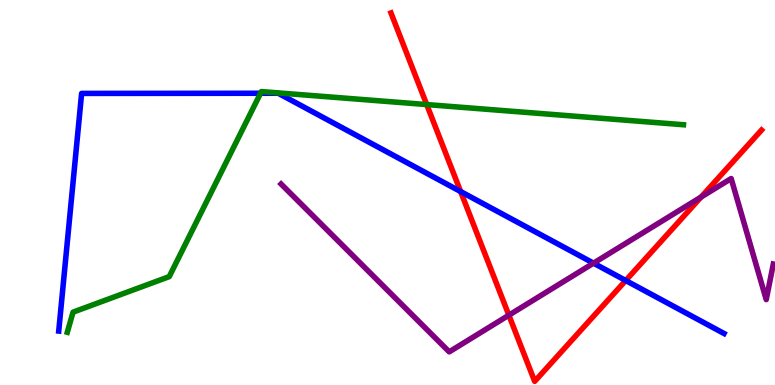[{'lines': ['blue', 'red'], 'intersections': [{'x': 5.94, 'y': 5.02}, {'x': 8.07, 'y': 2.71}]}, {'lines': ['green', 'red'], 'intersections': [{'x': 5.51, 'y': 7.28}]}, {'lines': ['purple', 'red'], 'intersections': [{'x': 6.57, 'y': 1.81}, {'x': 9.05, 'y': 4.88}]}, {'lines': ['blue', 'green'], 'intersections': [{'x': 3.36, 'y': 7.58}]}, {'lines': ['blue', 'purple'], 'intersections': [{'x': 7.66, 'y': 3.16}]}, {'lines': ['green', 'purple'], 'intersections': []}]